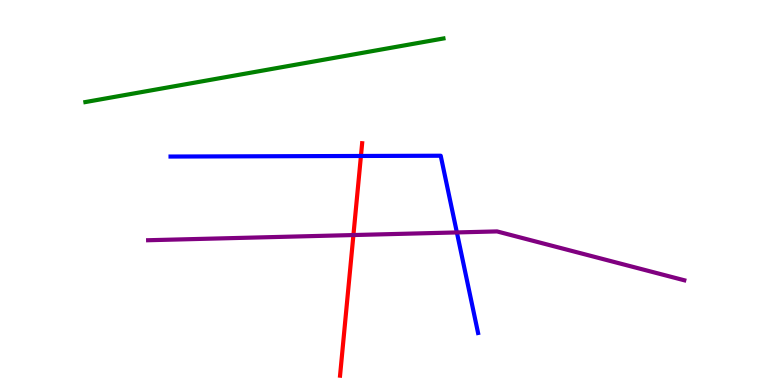[{'lines': ['blue', 'red'], 'intersections': [{'x': 4.66, 'y': 5.95}]}, {'lines': ['green', 'red'], 'intersections': []}, {'lines': ['purple', 'red'], 'intersections': [{'x': 4.56, 'y': 3.89}]}, {'lines': ['blue', 'green'], 'intersections': []}, {'lines': ['blue', 'purple'], 'intersections': [{'x': 5.9, 'y': 3.96}]}, {'lines': ['green', 'purple'], 'intersections': []}]